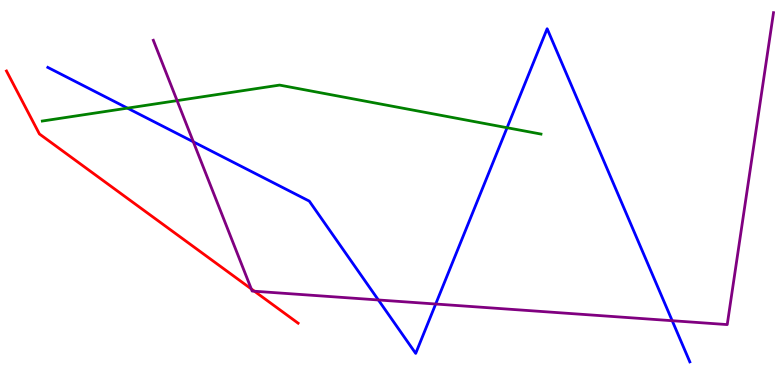[{'lines': ['blue', 'red'], 'intersections': []}, {'lines': ['green', 'red'], 'intersections': []}, {'lines': ['purple', 'red'], 'intersections': [{'x': 3.24, 'y': 2.5}, {'x': 3.28, 'y': 2.44}]}, {'lines': ['blue', 'green'], 'intersections': [{'x': 1.64, 'y': 7.19}, {'x': 6.54, 'y': 6.68}]}, {'lines': ['blue', 'purple'], 'intersections': [{'x': 2.49, 'y': 6.32}, {'x': 4.88, 'y': 2.21}, {'x': 5.62, 'y': 2.1}, {'x': 8.67, 'y': 1.67}]}, {'lines': ['green', 'purple'], 'intersections': [{'x': 2.29, 'y': 7.39}]}]